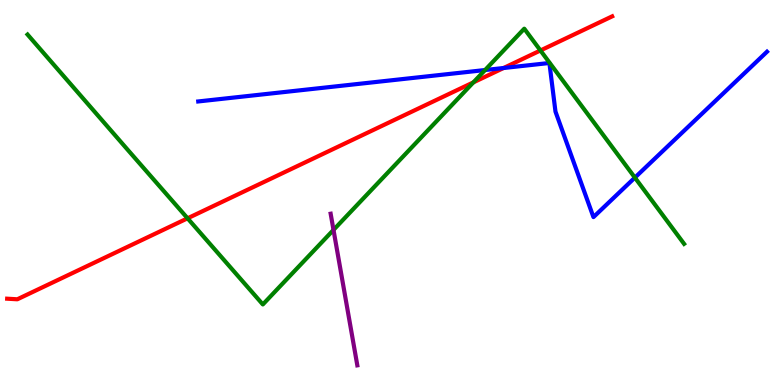[{'lines': ['blue', 'red'], 'intersections': [{'x': 6.5, 'y': 8.23}]}, {'lines': ['green', 'red'], 'intersections': [{'x': 2.42, 'y': 4.33}, {'x': 6.11, 'y': 7.86}, {'x': 6.97, 'y': 8.69}]}, {'lines': ['purple', 'red'], 'intersections': []}, {'lines': ['blue', 'green'], 'intersections': [{'x': 6.26, 'y': 8.18}, {'x': 8.19, 'y': 5.39}]}, {'lines': ['blue', 'purple'], 'intersections': []}, {'lines': ['green', 'purple'], 'intersections': [{'x': 4.3, 'y': 4.03}]}]